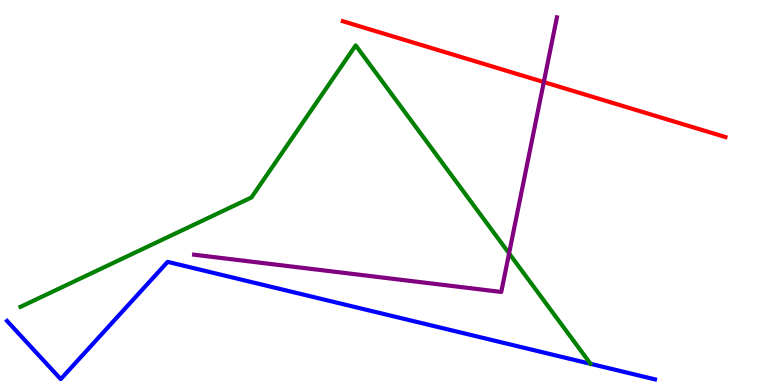[{'lines': ['blue', 'red'], 'intersections': []}, {'lines': ['green', 'red'], 'intersections': []}, {'lines': ['purple', 'red'], 'intersections': [{'x': 7.02, 'y': 7.87}]}, {'lines': ['blue', 'green'], 'intersections': []}, {'lines': ['blue', 'purple'], 'intersections': []}, {'lines': ['green', 'purple'], 'intersections': [{'x': 6.57, 'y': 3.42}]}]